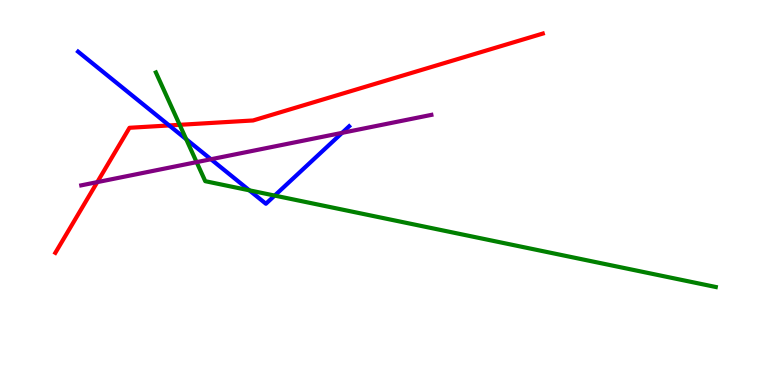[{'lines': ['blue', 'red'], 'intersections': [{'x': 2.18, 'y': 6.74}]}, {'lines': ['green', 'red'], 'intersections': [{'x': 2.32, 'y': 6.76}]}, {'lines': ['purple', 'red'], 'intersections': [{'x': 1.26, 'y': 5.27}]}, {'lines': ['blue', 'green'], 'intersections': [{'x': 2.4, 'y': 6.38}, {'x': 3.22, 'y': 5.06}, {'x': 3.54, 'y': 4.92}]}, {'lines': ['blue', 'purple'], 'intersections': [{'x': 2.72, 'y': 5.86}, {'x': 4.41, 'y': 6.55}]}, {'lines': ['green', 'purple'], 'intersections': [{'x': 2.54, 'y': 5.79}]}]